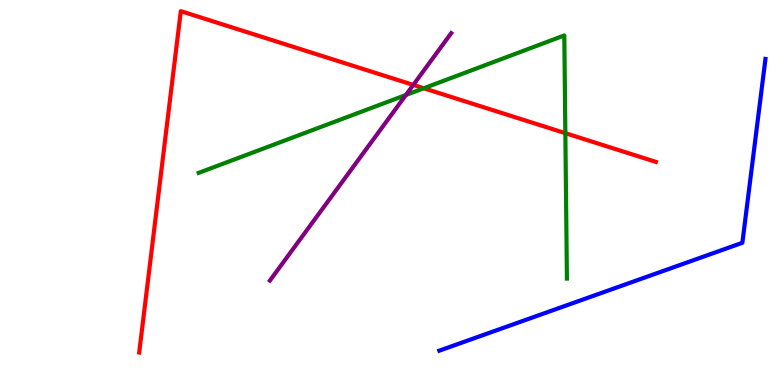[{'lines': ['blue', 'red'], 'intersections': []}, {'lines': ['green', 'red'], 'intersections': [{'x': 5.47, 'y': 7.71}, {'x': 7.29, 'y': 6.54}]}, {'lines': ['purple', 'red'], 'intersections': [{'x': 5.33, 'y': 7.79}]}, {'lines': ['blue', 'green'], 'intersections': []}, {'lines': ['blue', 'purple'], 'intersections': []}, {'lines': ['green', 'purple'], 'intersections': [{'x': 5.24, 'y': 7.53}]}]